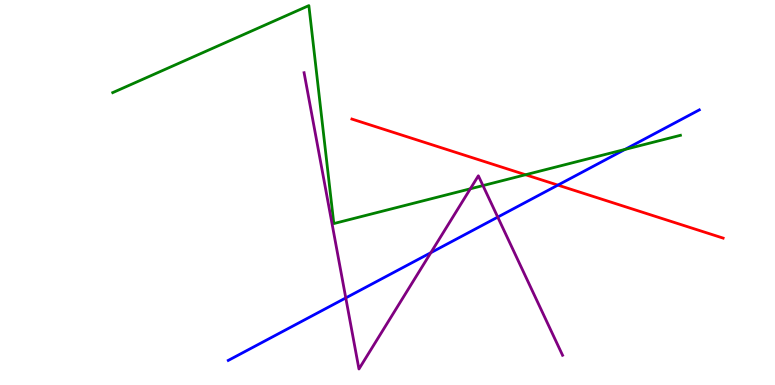[{'lines': ['blue', 'red'], 'intersections': [{'x': 7.2, 'y': 5.19}]}, {'lines': ['green', 'red'], 'intersections': [{'x': 6.78, 'y': 5.46}]}, {'lines': ['purple', 'red'], 'intersections': []}, {'lines': ['blue', 'green'], 'intersections': [{'x': 8.06, 'y': 6.12}]}, {'lines': ['blue', 'purple'], 'intersections': [{'x': 4.46, 'y': 2.26}, {'x': 5.56, 'y': 3.44}, {'x': 6.42, 'y': 4.36}]}, {'lines': ['green', 'purple'], 'intersections': [{'x': 6.07, 'y': 5.1}, {'x': 6.23, 'y': 5.18}]}]